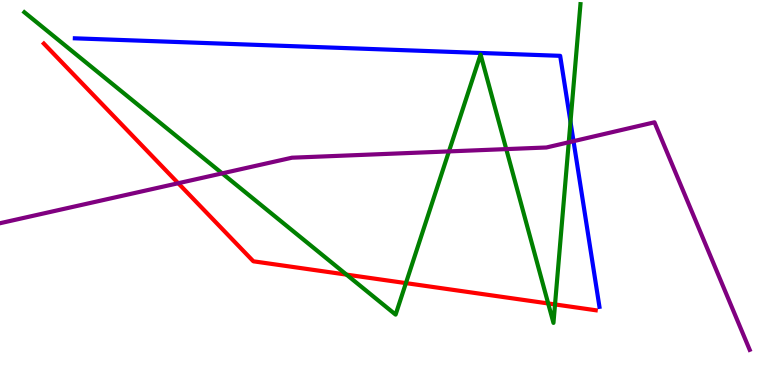[{'lines': ['blue', 'red'], 'intersections': []}, {'lines': ['green', 'red'], 'intersections': [{'x': 4.47, 'y': 2.87}, {'x': 5.24, 'y': 2.65}, {'x': 7.07, 'y': 2.12}, {'x': 7.16, 'y': 2.09}]}, {'lines': ['purple', 'red'], 'intersections': [{'x': 2.3, 'y': 5.24}]}, {'lines': ['blue', 'green'], 'intersections': [{'x': 7.36, 'y': 6.84}]}, {'lines': ['blue', 'purple'], 'intersections': [{'x': 7.4, 'y': 6.33}]}, {'lines': ['green', 'purple'], 'intersections': [{'x': 2.87, 'y': 5.5}, {'x': 5.79, 'y': 6.07}, {'x': 6.53, 'y': 6.13}, {'x': 7.34, 'y': 6.3}]}]